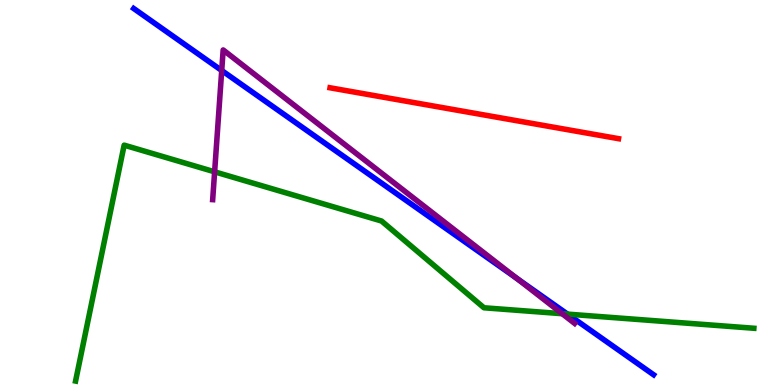[{'lines': ['blue', 'red'], 'intersections': []}, {'lines': ['green', 'red'], 'intersections': []}, {'lines': ['purple', 'red'], 'intersections': []}, {'lines': ['blue', 'green'], 'intersections': [{'x': 7.32, 'y': 1.84}]}, {'lines': ['blue', 'purple'], 'intersections': [{'x': 2.86, 'y': 8.17}, {'x': 6.67, 'y': 2.77}]}, {'lines': ['green', 'purple'], 'intersections': [{'x': 2.77, 'y': 5.54}, {'x': 7.25, 'y': 1.85}]}]